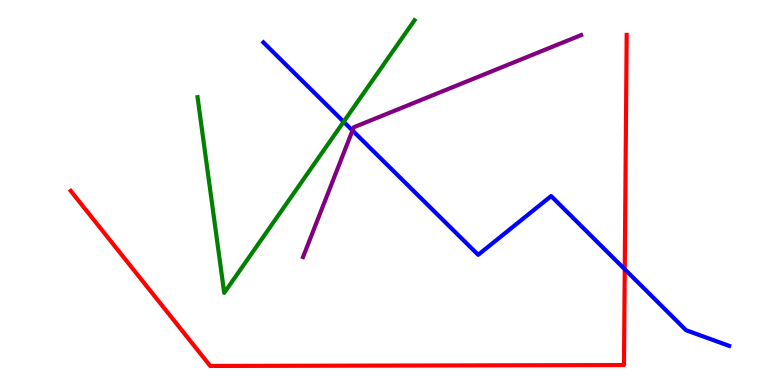[{'lines': ['blue', 'red'], 'intersections': [{'x': 8.06, 'y': 3.01}]}, {'lines': ['green', 'red'], 'intersections': []}, {'lines': ['purple', 'red'], 'intersections': []}, {'lines': ['blue', 'green'], 'intersections': [{'x': 4.43, 'y': 6.84}]}, {'lines': ['blue', 'purple'], 'intersections': [{'x': 4.55, 'y': 6.61}]}, {'lines': ['green', 'purple'], 'intersections': []}]